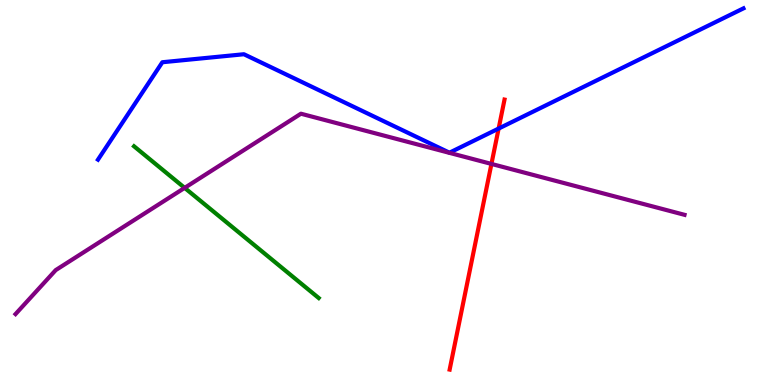[{'lines': ['blue', 'red'], 'intersections': [{'x': 6.43, 'y': 6.66}]}, {'lines': ['green', 'red'], 'intersections': []}, {'lines': ['purple', 'red'], 'intersections': [{'x': 6.34, 'y': 5.74}]}, {'lines': ['blue', 'green'], 'intersections': []}, {'lines': ['blue', 'purple'], 'intersections': []}, {'lines': ['green', 'purple'], 'intersections': [{'x': 2.38, 'y': 5.12}]}]